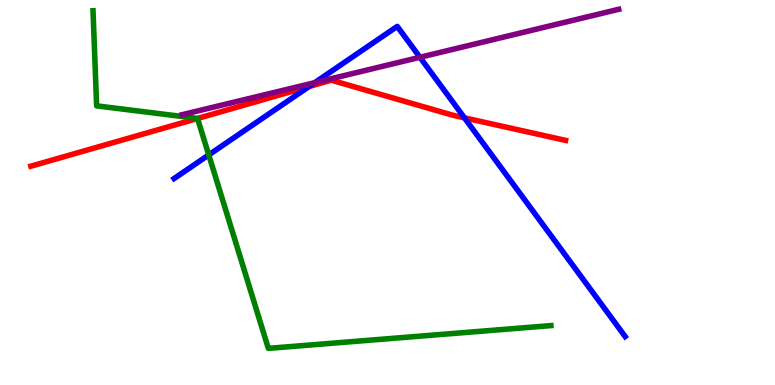[{'lines': ['blue', 'red'], 'intersections': [{'x': 3.99, 'y': 7.75}, {'x': 5.99, 'y': 6.94}]}, {'lines': ['green', 'red'], 'intersections': [{'x': 2.55, 'y': 6.92}]}, {'lines': ['purple', 'red'], 'intersections': []}, {'lines': ['blue', 'green'], 'intersections': [{'x': 2.69, 'y': 5.98}]}, {'lines': ['blue', 'purple'], 'intersections': [{'x': 4.06, 'y': 7.85}, {'x': 5.42, 'y': 8.51}]}, {'lines': ['green', 'purple'], 'intersections': []}]